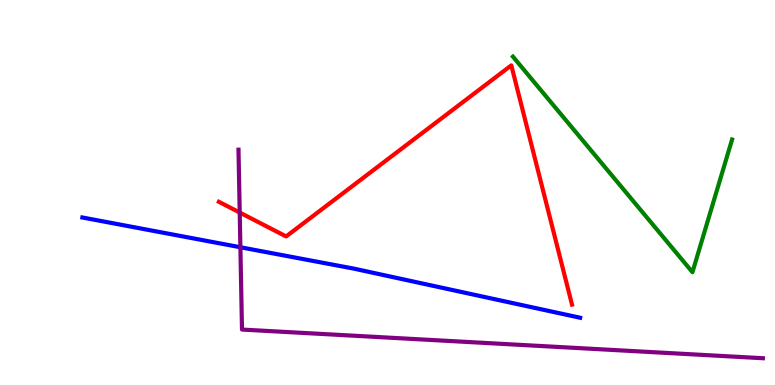[{'lines': ['blue', 'red'], 'intersections': []}, {'lines': ['green', 'red'], 'intersections': []}, {'lines': ['purple', 'red'], 'intersections': [{'x': 3.09, 'y': 4.48}]}, {'lines': ['blue', 'green'], 'intersections': []}, {'lines': ['blue', 'purple'], 'intersections': [{'x': 3.1, 'y': 3.58}]}, {'lines': ['green', 'purple'], 'intersections': []}]